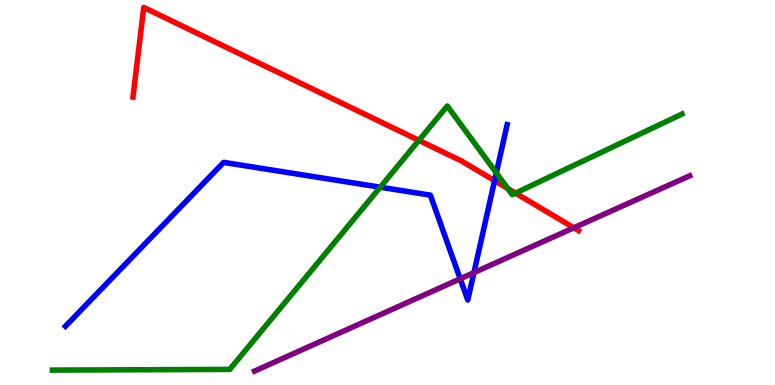[{'lines': ['blue', 'red'], 'intersections': [{'x': 6.38, 'y': 5.31}]}, {'lines': ['green', 'red'], 'intersections': [{'x': 5.41, 'y': 6.35}, {'x': 6.55, 'y': 5.1}, {'x': 6.65, 'y': 4.98}]}, {'lines': ['purple', 'red'], 'intersections': [{'x': 7.4, 'y': 4.08}]}, {'lines': ['blue', 'green'], 'intersections': [{'x': 4.91, 'y': 5.14}, {'x': 6.4, 'y': 5.51}]}, {'lines': ['blue', 'purple'], 'intersections': [{'x': 5.94, 'y': 2.76}, {'x': 6.12, 'y': 2.92}]}, {'lines': ['green', 'purple'], 'intersections': []}]